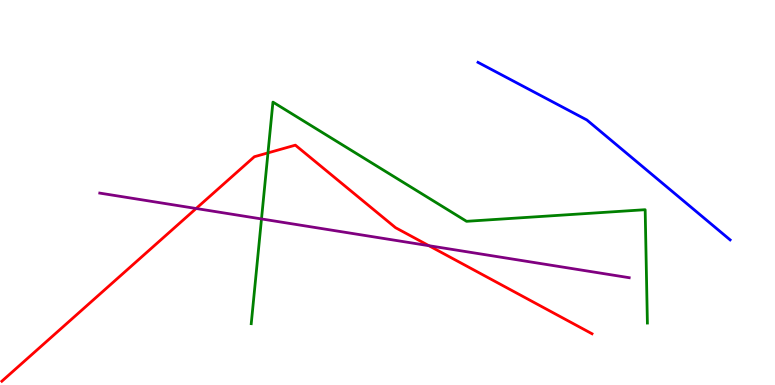[{'lines': ['blue', 'red'], 'intersections': []}, {'lines': ['green', 'red'], 'intersections': [{'x': 3.46, 'y': 6.03}]}, {'lines': ['purple', 'red'], 'intersections': [{'x': 2.53, 'y': 4.58}, {'x': 5.53, 'y': 3.62}]}, {'lines': ['blue', 'green'], 'intersections': []}, {'lines': ['blue', 'purple'], 'intersections': []}, {'lines': ['green', 'purple'], 'intersections': [{'x': 3.37, 'y': 4.31}]}]